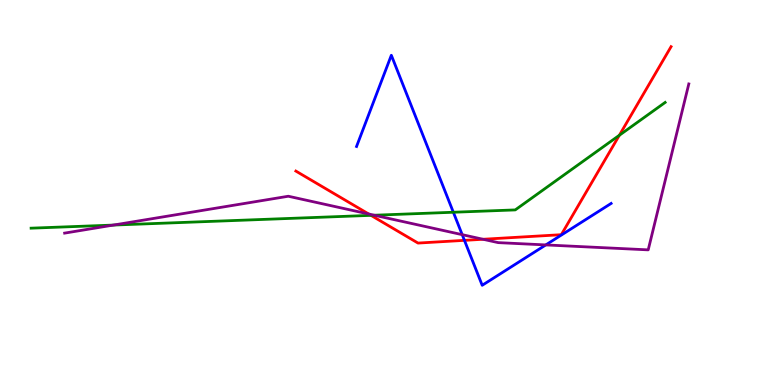[{'lines': ['blue', 'red'], 'intersections': [{'x': 5.99, 'y': 3.76}]}, {'lines': ['green', 'red'], 'intersections': [{'x': 4.79, 'y': 4.41}, {'x': 7.99, 'y': 6.49}]}, {'lines': ['purple', 'red'], 'intersections': [{'x': 4.76, 'y': 4.44}, {'x': 6.23, 'y': 3.79}]}, {'lines': ['blue', 'green'], 'intersections': [{'x': 5.85, 'y': 4.49}]}, {'lines': ['blue', 'purple'], 'intersections': [{'x': 5.96, 'y': 3.9}, {'x': 7.04, 'y': 3.64}]}, {'lines': ['green', 'purple'], 'intersections': [{'x': 1.46, 'y': 4.15}, {'x': 4.83, 'y': 4.41}]}]